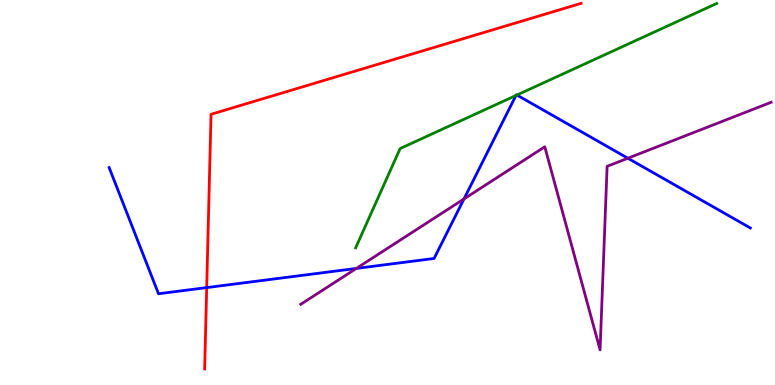[{'lines': ['blue', 'red'], 'intersections': [{'x': 2.67, 'y': 2.53}]}, {'lines': ['green', 'red'], 'intersections': []}, {'lines': ['purple', 'red'], 'intersections': []}, {'lines': ['blue', 'green'], 'intersections': [{'x': 6.66, 'y': 7.52}, {'x': 6.67, 'y': 7.53}]}, {'lines': ['blue', 'purple'], 'intersections': [{'x': 4.6, 'y': 3.03}, {'x': 5.99, 'y': 4.83}, {'x': 8.1, 'y': 5.89}]}, {'lines': ['green', 'purple'], 'intersections': []}]